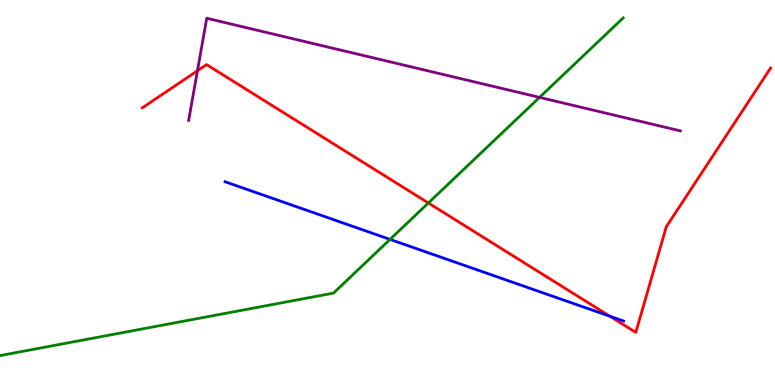[{'lines': ['blue', 'red'], 'intersections': [{'x': 7.87, 'y': 1.79}]}, {'lines': ['green', 'red'], 'intersections': [{'x': 5.53, 'y': 4.73}]}, {'lines': ['purple', 'red'], 'intersections': [{'x': 2.55, 'y': 8.16}]}, {'lines': ['blue', 'green'], 'intersections': [{'x': 5.03, 'y': 3.78}]}, {'lines': ['blue', 'purple'], 'intersections': []}, {'lines': ['green', 'purple'], 'intersections': [{'x': 6.96, 'y': 7.47}]}]